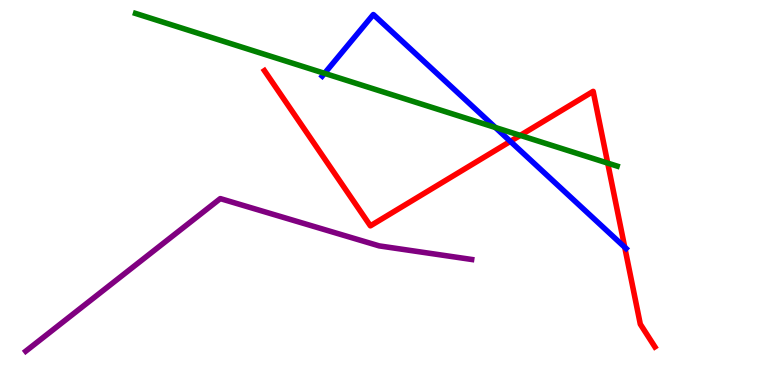[{'lines': ['blue', 'red'], 'intersections': [{'x': 6.59, 'y': 6.33}, {'x': 8.06, 'y': 3.58}]}, {'lines': ['green', 'red'], 'intersections': [{'x': 6.71, 'y': 6.48}, {'x': 7.84, 'y': 5.76}]}, {'lines': ['purple', 'red'], 'intersections': []}, {'lines': ['blue', 'green'], 'intersections': [{'x': 4.19, 'y': 8.09}, {'x': 6.39, 'y': 6.69}]}, {'lines': ['blue', 'purple'], 'intersections': []}, {'lines': ['green', 'purple'], 'intersections': []}]